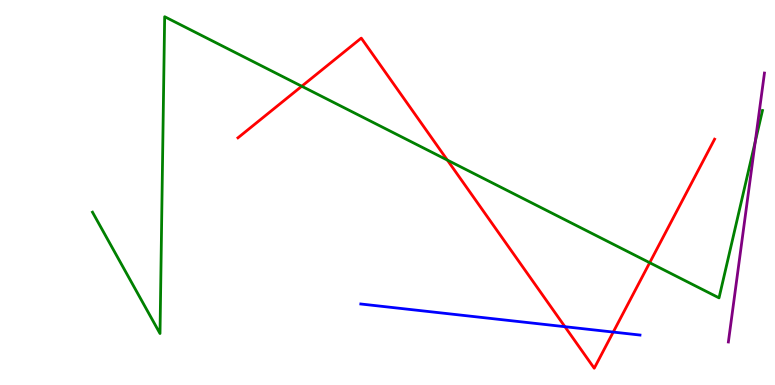[{'lines': ['blue', 'red'], 'intersections': [{'x': 7.29, 'y': 1.51}, {'x': 7.91, 'y': 1.37}]}, {'lines': ['green', 'red'], 'intersections': [{'x': 3.89, 'y': 7.76}, {'x': 5.77, 'y': 5.84}, {'x': 8.38, 'y': 3.18}]}, {'lines': ['purple', 'red'], 'intersections': []}, {'lines': ['blue', 'green'], 'intersections': []}, {'lines': ['blue', 'purple'], 'intersections': []}, {'lines': ['green', 'purple'], 'intersections': [{'x': 9.75, 'y': 6.32}]}]